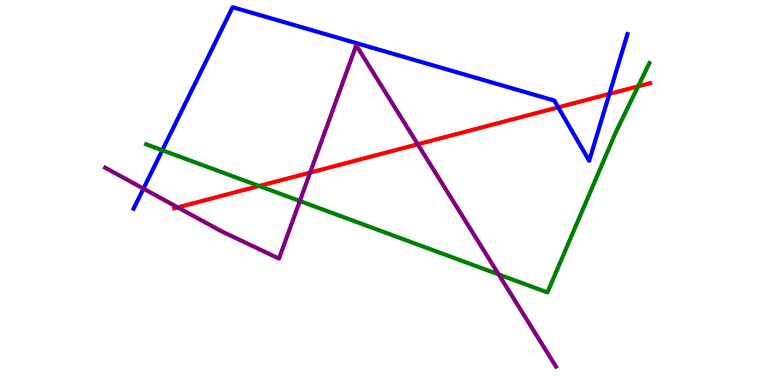[{'lines': ['blue', 'red'], 'intersections': [{'x': 7.2, 'y': 7.21}, {'x': 7.86, 'y': 7.56}]}, {'lines': ['green', 'red'], 'intersections': [{'x': 3.34, 'y': 5.17}, {'x': 8.23, 'y': 7.76}]}, {'lines': ['purple', 'red'], 'intersections': [{'x': 2.29, 'y': 4.61}, {'x': 4.0, 'y': 5.52}, {'x': 5.39, 'y': 6.25}]}, {'lines': ['blue', 'green'], 'intersections': [{'x': 2.09, 'y': 6.1}]}, {'lines': ['blue', 'purple'], 'intersections': [{'x': 1.85, 'y': 5.1}]}, {'lines': ['green', 'purple'], 'intersections': [{'x': 3.87, 'y': 4.78}, {'x': 6.43, 'y': 2.87}]}]